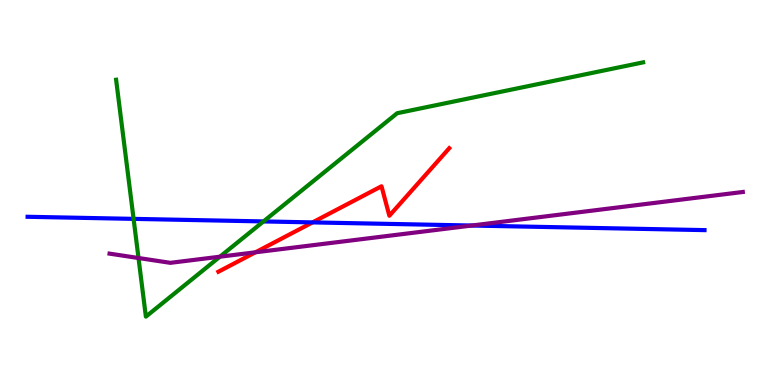[{'lines': ['blue', 'red'], 'intersections': [{'x': 4.03, 'y': 4.22}]}, {'lines': ['green', 'red'], 'intersections': []}, {'lines': ['purple', 'red'], 'intersections': [{'x': 3.3, 'y': 3.45}]}, {'lines': ['blue', 'green'], 'intersections': [{'x': 1.72, 'y': 4.32}, {'x': 3.4, 'y': 4.25}]}, {'lines': ['blue', 'purple'], 'intersections': [{'x': 6.09, 'y': 4.14}]}, {'lines': ['green', 'purple'], 'intersections': [{'x': 1.79, 'y': 3.3}, {'x': 2.84, 'y': 3.33}]}]